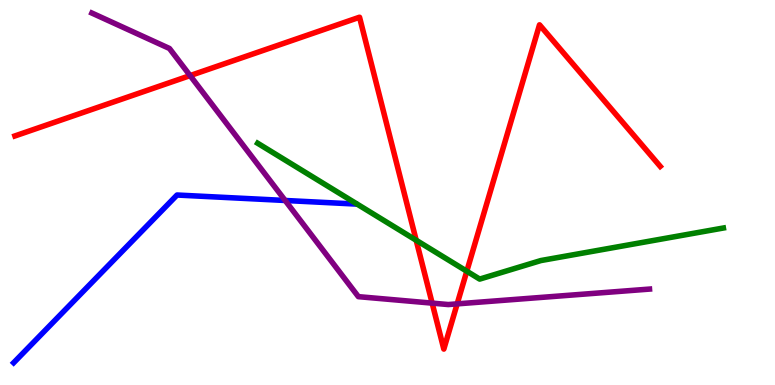[{'lines': ['blue', 'red'], 'intersections': []}, {'lines': ['green', 'red'], 'intersections': [{'x': 5.37, 'y': 3.76}, {'x': 6.02, 'y': 2.96}]}, {'lines': ['purple', 'red'], 'intersections': [{'x': 2.45, 'y': 8.04}, {'x': 5.58, 'y': 2.13}, {'x': 5.9, 'y': 2.11}]}, {'lines': ['blue', 'green'], 'intersections': []}, {'lines': ['blue', 'purple'], 'intersections': [{'x': 3.68, 'y': 4.79}]}, {'lines': ['green', 'purple'], 'intersections': []}]